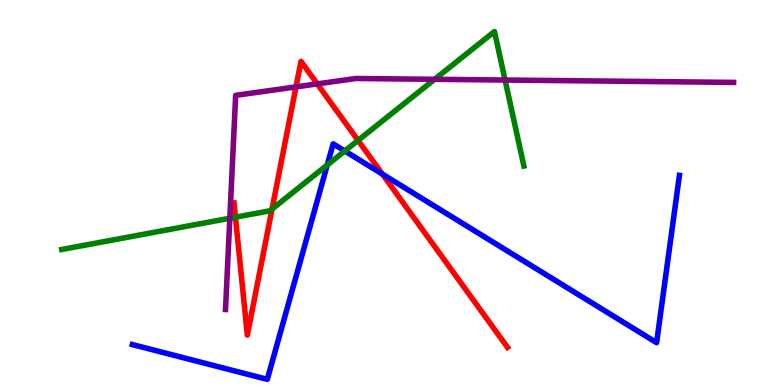[{'lines': ['blue', 'red'], 'intersections': [{'x': 4.93, 'y': 5.48}]}, {'lines': ['green', 'red'], 'intersections': [{'x': 3.04, 'y': 4.36}, {'x': 3.51, 'y': 4.57}, {'x': 4.62, 'y': 6.35}]}, {'lines': ['purple', 'red'], 'intersections': [{'x': 3.82, 'y': 7.74}, {'x': 4.09, 'y': 7.82}]}, {'lines': ['blue', 'green'], 'intersections': [{'x': 4.22, 'y': 5.71}, {'x': 4.45, 'y': 6.08}]}, {'lines': ['blue', 'purple'], 'intersections': []}, {'lines': ['green', 'purple'], 'intersections': [{'x': 2.97, 'y': 4.33}, {'x': 5.61, 'y': 7.94}, {'x': 6.52, 'y': 7.92}]}]